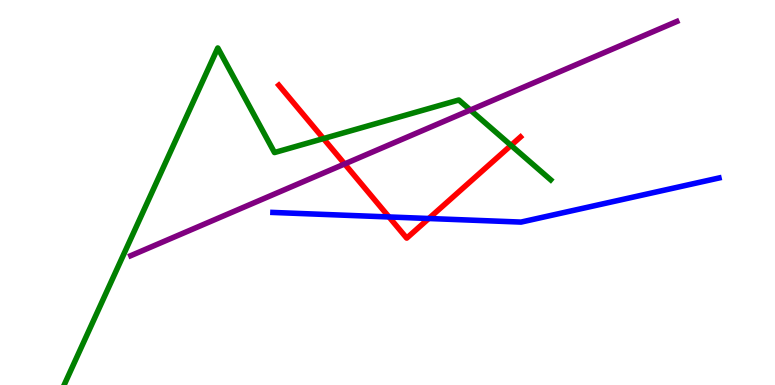[{'lines': ['blue', 'red'], 'intersections': [{'x': 5.02, 'y': 4.36}, {'x': 5.53, 'y': 4.32}]}, {'lines': ['green', 'red'], 'intersections': [{'x': 4.17, 'y': 6.4}, {'x': 6.59, 'y': 6.22}]}, {'lines': ['purple', 'red'], 'intersections': [{'x': 4.45, 'y': 5.74}]}, {'lines': ['blue', 'green'], 'intersections': []}, {'lines': ['blue', 'purple'], 'intersections': []}, {'lines': ['green', 'purple'], 'intersections': [{'x': 6.07, 'y': 7.14}]}]